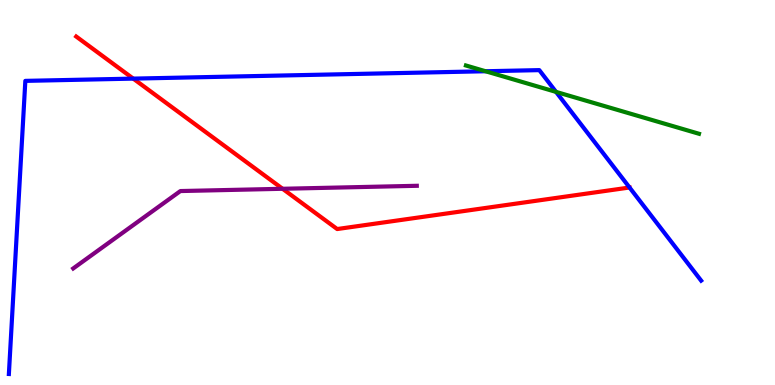[{'lines': ['blue', 'red'], 'intersections': [{'x': 1.72, 'y': 7.96}, {'x': 8.12, 'y': 5.13}]}, {'lines': ['green', 'red'], 'intersections': []}, {'lines': ['purple', 'red'], 'intersections': [{'x': 3.65, 'y': 5.1}]}, {'lines': ['blue', 'green'], 'intersections': [{'x': 6.27, 'y': 8.15}, {'x': 7.17, 'y': 7.61}]}, {'lines': ['blue', 'purple'], 'intersections': []}, {'lines': ['green', 'purple'], 'intersections': []}]